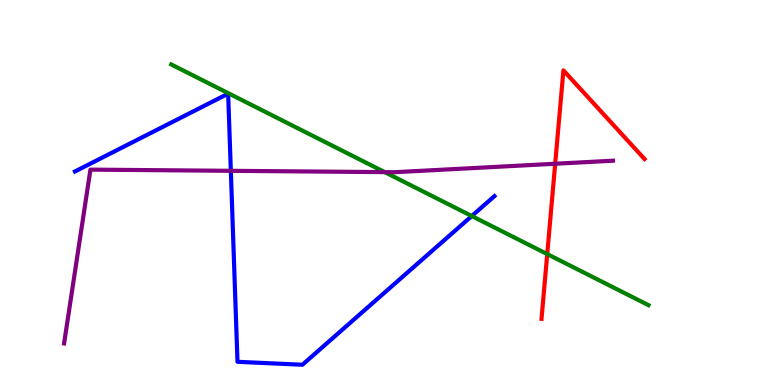[{'lines': ['blue', 'red'], 'intersections': []}, {'lines': ['green', 'red'], 'intersections': [{'x': 7.06, 'y': 3.4}]}, {'lines': ['purple', 'red'], 'intersections': [{'x': 7.16, 'y': 5.75}]}, {'lines': ['blue', 'green'], 'intersections': [{'x': 6.09, 'y': 4.39}]}, {'lines': ['blue', 'purple'], 'intersections': [{'x': 2.98, 'y': 5.56}]}, {'lines': ['green', 'purple'], 'intersections': [{'x': 4.96, 'y': 5.53}]}]